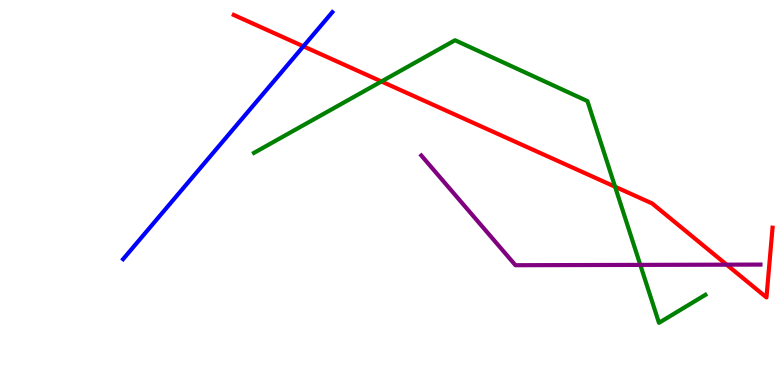[{'lines': ['blue', 'red'], 'intersections': [{'x': 3.91, 'y': 8.8}]}, {'lines': ['green', 'red'], 'intersections': [{'x': 4.92, 'y': 7.88}, {'x': 7.94, 'y': 5.15}]}, {'lines': ['purple', 'red'], 'intersections': [{'x': 9.38, 'y': 3.13}]}, {'lines': ['blue', 'green'], 'intersections': []}, {'lines': ['blue', 'purple'], 'intersections': []}, {'lines': ['green', 'purple'], 'intersections': [{'x': 8.26, 'y': 3.12}]}]